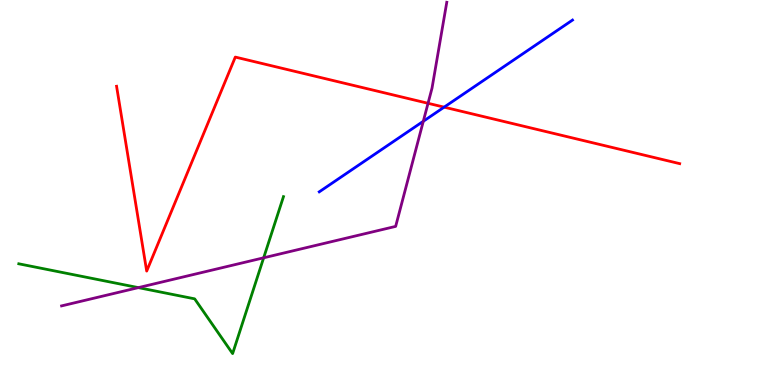[{'lines': ['blue', 'red'], 'intersections': [{'x': 5.73, 'y': 7.22}]}, {'lines': ['green', 'red'], 'intersections': []}, {'lines': ['purple', 'red'], 'intersections': [{'x': 5.52, 'y': 7.32}]}, {'lines': ['blue', 'green'], 'intersections': []}, {'lines': ['blue', 'purple'], 'intersections': [{'x': 5.46, 'y': 6.85}]}, {'lines': ['green', 'purple'], 'intersections': [{'x': 1.79, 'y': 2.53}, {'x': 3.4, 'y': 3.3}]}]